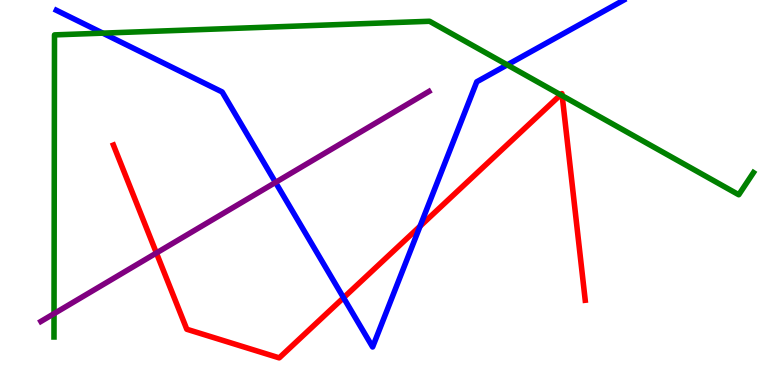[{'lines': ['blue', 'red'], 'intersections': [{'x': 4.43, 'y': 2.27}, {'x': 5.42, 'y': 4.12}]}, {'lines': ['green', 'red'], 'intersections': [{'x': 7.23, 'y': 7.54}, {'x': 7.25, 'y': 7.52}]}, {'lines': ['purple', 'red'], 'intersections': [{'x': 2.02, 'y': 3.43}]}, {'lines': ['blue', 'green'], 'intersections': [{'x': 1.33, 'y': 9.14}, {'x': 6.55, 'y': 8.32}]}, {'lines': ['blue', 'purple'], 'intersections': [{'x': 3.56, 'y': 5.26}]}, {'lines': ['green', 'purple'], 'intersections': [{'x': 0.697, 'y': 1.85}]}]